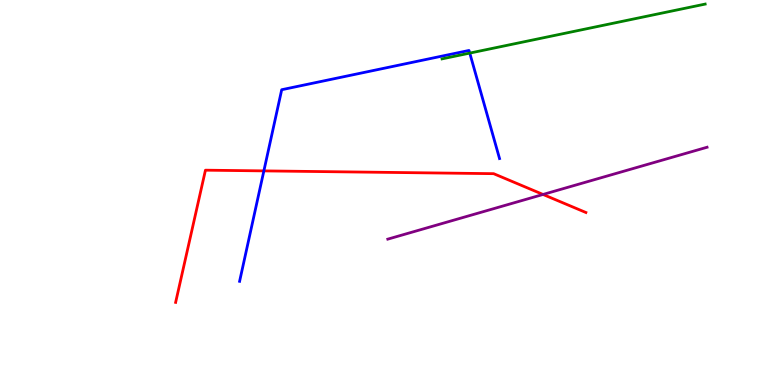[{'lines': ['blue', 'red'], 'intersections': [{'x': 3.4, 'y': 5.56}]}, {'lines': ['green', 'red'], 'intersections': []}, {'lines': ['purple', 'red'], 'intersections': [{'x': 7.01, 'y': 4.95}]}, {'lines': ['blue', 'green'], 'intersections': [{'x': 6.06, 'y': 8.62}]}, {'lines': ['blue', 'purple'], 'intersections': []}, {'lines': ['green', 'purple'], 'intersections': []}]